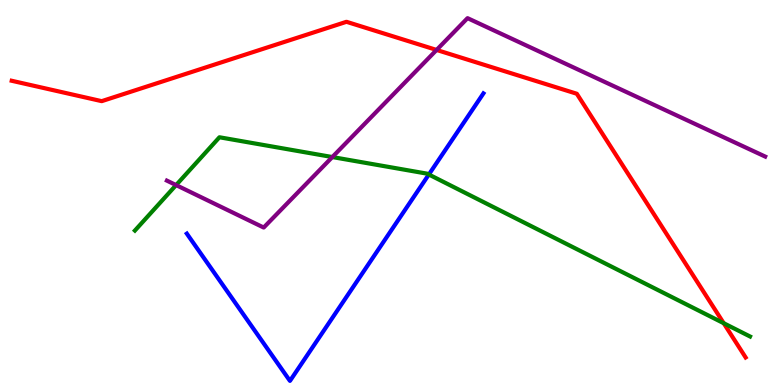[{'lines': ['blue', 'red'], 'intersections': []}, {'lines': ['green', 'red'], 'intersections': [{'x': 9.34, 'y': 1.6}]}, {'lines': ['purple', 'red'], 'intersections': [{'x': 5.63, 'y': 8.7}]}, {'lines': ['blue', 'green'], 'intersections': [{'x': 5.53, 'y': 5.47}]}, {'lines': ['blue', 'purple'], 'intersections': []}, {'lines': ['green', 'purple'], 'intersections': [{'x': 2.27, 'y': 5.19}, {'x': 4.29, 'y': 5.92}]}]